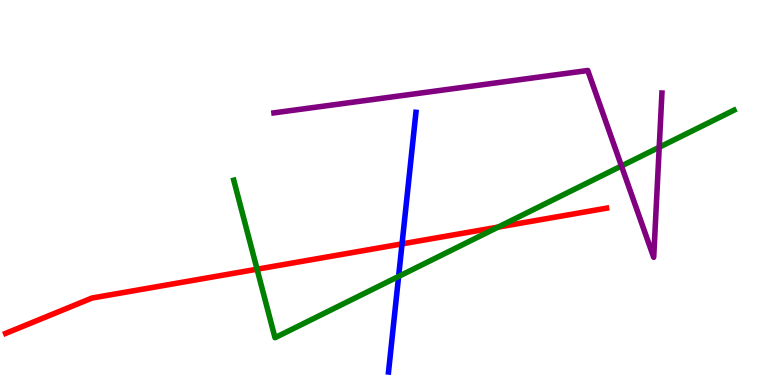[{'lines': ['blue', 'red'], 'intersections': [{'x': 5.19, 'y': 3.67}]}, {'lines': ['green', 'red'], 'intersections': [{'x': 3.32, 'y': 3.01}, {'x': 6.43, 'y': 4.1}]}, {'lines': ['purple', 'red'], 'intersections': []}, {'lines': ['blue', 'green'], 'intersections': [{'x': 5.14, 'y': 2.82}]}, {'lines': ['blue', 'purple'], 'intersections': []}, {'lines': ['green', 'purple'], 'intersections': [{'x': 8.02, 'y': 5.69}, {'x': 8.51, 'y': 6.18}]}]